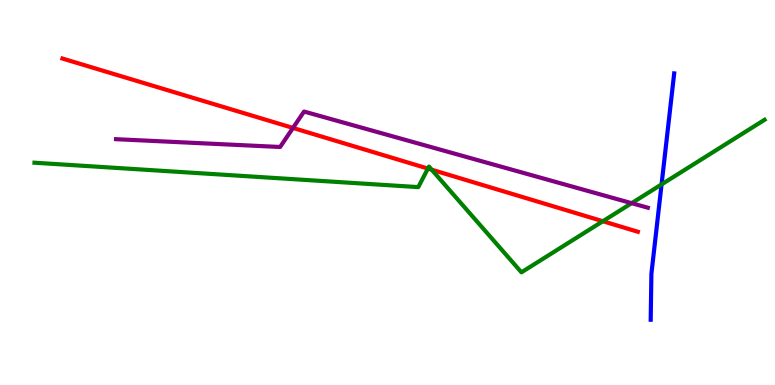[{'lines': ['blue', 'red'], 'intersections': []}, {'lines': ['green', 'red'], 'intersections': [{'x': 5.52, 'y': 5.62}, {'x': 5.57, 'y': 5.59}, {'x': 7.78, 'y': 4.25}]}, {'lines': ['purple', 'red'], 'intersections': [{'x': 3.78, 'y': 6.68}]}, {'lines': ['blue', 'green'], 'intersections': [{'x': 8.54, 'y': 5.21}]}, {'lines': ['blue', 'purple'], 'intersections': []}, {'lines': ['green', 'purple'], 'intersections': [{'x': 8.15, 'y': 4.72}]}]